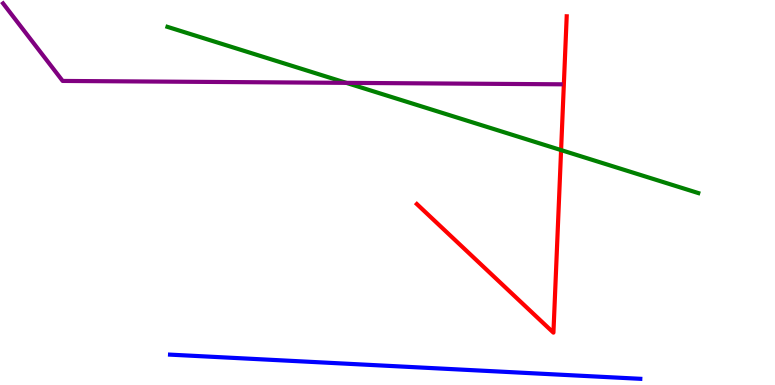[{'lines': ['blue', 'red'], 'intersections': []}, {'lines': ['green', 'red'], 'intersections': [{'x': 7.24, 'y': 6.1}]}, {'lines': ['purple', 'red'], 'intersections': []}, {'lines': ['blue', 'green'], 'intersections': []}, {'lines': ['blue', 'purple'], 'intersections': []}, {'lines': ['green', 'purple'], 'intersections': [{'x': 4.47, 'y': 7.85}]}]